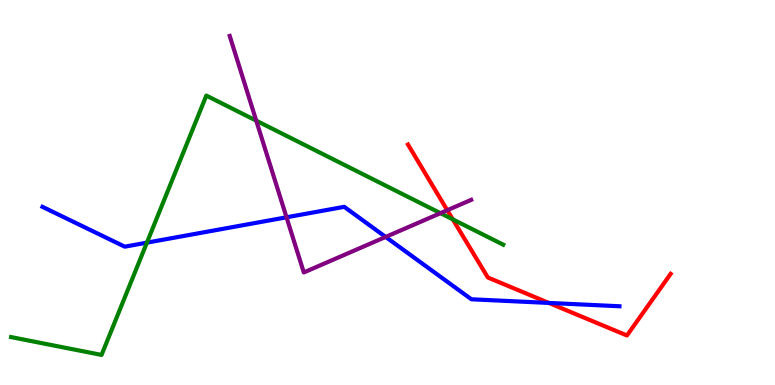[{'lines': ['blue', 'red'], 'intersections': [{'x': 7.08, 'y': 2.13}]}, {'lines': ['green', 'red'], 'intersections': [{'x': 5.84, 'y': 4.3}]}, {'lines': ['purple', 'red'], 'intersections': [{'x': 5.77, 'y': 4.54}]}, {'lines': ['blue', 'green'], 'intersections': [{'x': 1.9, 'y': 3.7}]}, {'lines': ['blue', 'purple'], 'intersections': [{'x': 3.7, 'y': 4.36}, {'x': 4.98, 'y': 3.85}]}, {'lines': ['green', 'purple'], 'intersections': [{'x': 3.31, 'y': 6.87}, {'x': 5.68, 'y': 4.46}]}]